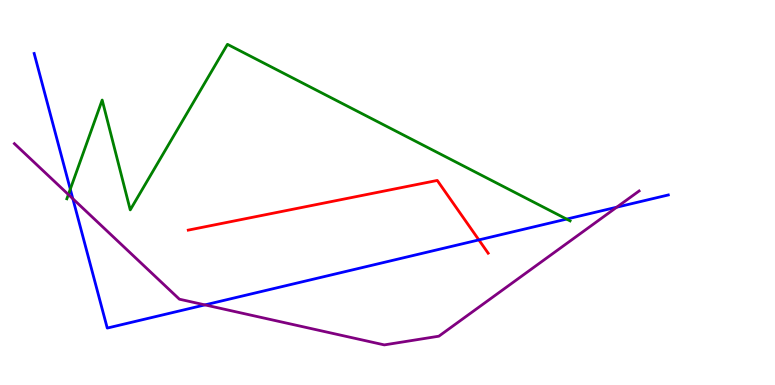[{'lines': ['blue', 'red'], 'intersections': [{'x': 6.18, 'y': 3.77}]}, {'lines': ['green', 'red'], 'intersections': []}, {'lines': ['purple', 'red'], 'intersections': []}, {'lines': ['blue', 'green'], 'intersections': [{'x': 0.907, 'y': 5.09}, {'x': 7.31, 'y': 4.31}]}, {'lines': ['blue', 'purple'], 'intersections': [{'x': 0.94, 'y': 4.84}, {'x': 2.64, 'y': 2.08}, {'x': 7.96, 'y': 4.62}]}, {'lines': ['green', 'purple'], 'intersections': [{'x': 0.882, 'y': 4.95}]}]